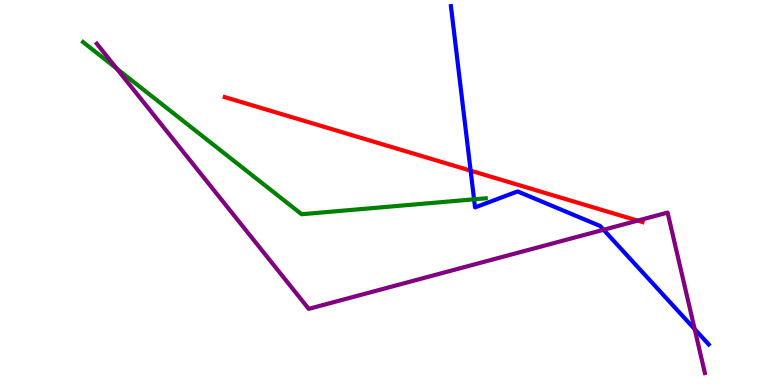[{'lines': ['blue', 'red'], 'intersections': [{'x': 6.07, 'y': 5.57}]}, {'lines': ['green', 'red'], 'intersections': []}, {'lines': ['purple', 'red'], 'intersections': [{'x': 8.23, 'y': 4.27}]}, {'lines': ['blue', 'green'], 'intersections': [{'x': 6.12, 'y': 4.82}]}, {'lines': ['blue', 'purple'], 'intersections': [{'x': 7.79, 'y': 4.03}, {'x': 8.96, 'y': 1.45}]}, {'lines': ['green', 'purple'], 'intersections': [{'x': 1.51, 'y': 8.22}]}]